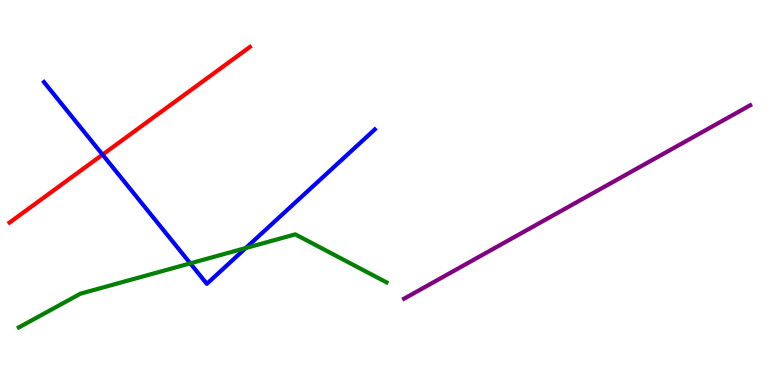[{'lines': ['blue', 'red'], 'intersections': [{'x': 1.32, 'y': 5.98}]}, {'lines': ['green', 'red'], 'intersections': []}, {'lines': ['purple', 'red'], 'intersections': []}, {'lines': ['blue', 'green'], 'intersections': [{'x': 2.46, 'y': 3.16}, {'x': 3.17, 'y': 3.56}]}, {'lines': ['blue', 'purple'], 'intersections': []}, {'lines': ['green', 'purple'], 'intersections': []}]